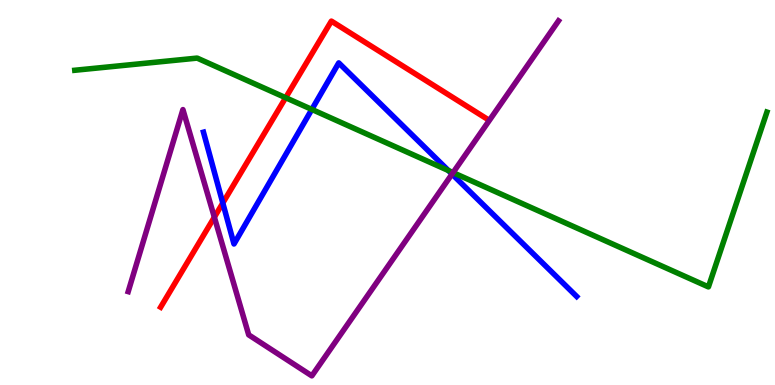[{'lines': ['blue', 'red'], 'intersections': [{'x': 2.87, 'y': 4.73}]}, {'lines': ['green', 'red'], 'intersections': [{'x': 3.69, 'y': 7.46}]}, {'lines': ['purple', 'red'], 'intersections': [{'x': 2.77, 'y': 4.36}]}, {'lines': ['blue', 'green'], 'intersections': [{'x': 4.02, 'y': 7.16}, {'x': 5.79, 'y': 5.57}]}, {'lines': ['blue', 'purple'], 'intersections': [{'x': 5.83, 'y': 5.48}]}, {'lines': ['green', 'purple'], 'intersections': [{'x': 5.85, 'y': 5.52}]}]